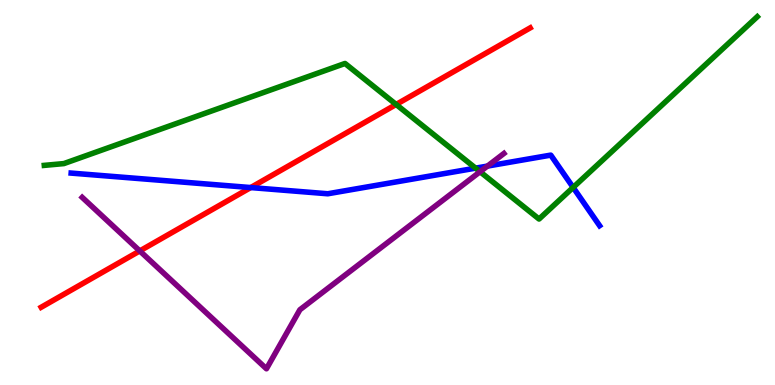[{'lines': ['blue', 'red'], 'intersections': [{'x': 3.23, 'y': 5.13}]}, {'lines': ['green', 'red'], 'intersections': [{'x': 5.11, 'y': 7.29}]}, {'lines': ['purple', 'red'], 'intersections': [{'x': 1.8, 'y': 3.48}]}, {'lines': ['blue', 'green'], 'intersections': [{'x': 6.14, 'y': 5.63}, {'x': 7.4, 'y': 5.13}]}, {'lines': ['blue', 'purple'], 'intersections': [{'x': 6.29, 'y': 5.69}]}, {'lines': ['green', 'purple'], 'intersections': [{'x': 6.19, 'y': 5.54}]}]